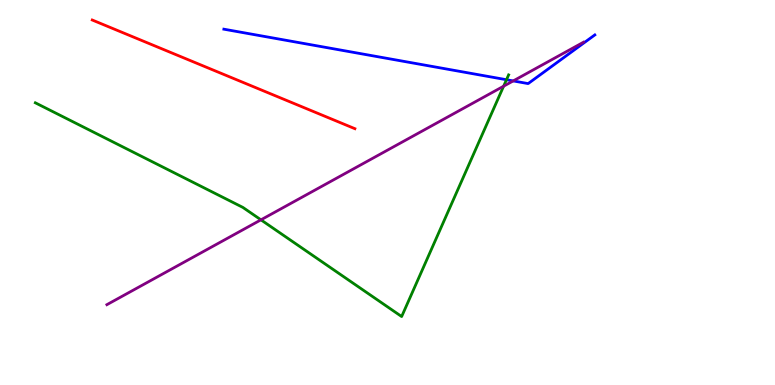[{'lines': ['blue', 'red'], 'intersections': []}, {'lines': ['green', 'red'], 'intersections': []}, {'lines': ['purple', 'red'], 'intersections': []}, {'lines': ['blue', 'green'], 'intersections': [{'x': 6.54, 'y': 7.93}]}, {'lines': ['blue', 'purple'], 'intersections': [{'x': 6.62, 'y': 7.9}]}, {'lines': ['green', 'purple'], 'intersections': [{'x': 3.37, 'y': 4.29}, {'x': 6.5, 'y': 7.76}]}]